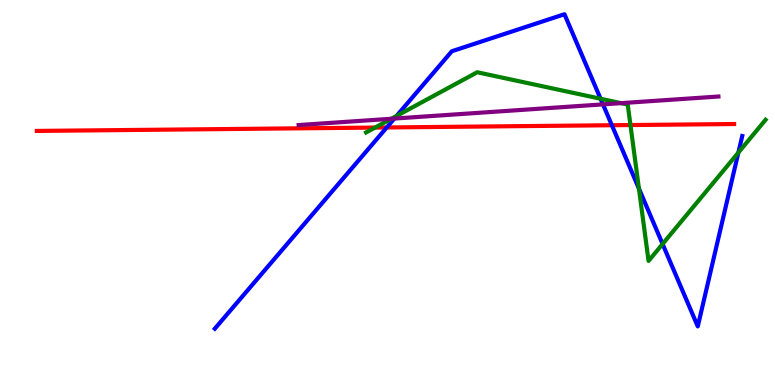[{'lines': ['blue', 'red'], 'intersections': [{'x': 4.99, 'y': 6.69}, {'x': 7.9, 'y': 6.75}]}, {'lines': ['green', 'red'], 'intersections': [{'x': 4.84, 'y': 6.69}, {'x': 8.13, 'y': 6.75}]}, {'lines': ['purple', 'red'], 'intersections': []}, {'lines': ['blue', 'green'], 'intersections': [{'x': 5.12, 'y': 6.99}, {'x': 7.75, 'y': 7.44}, {'x': 8.24, 'y': 5.1}, {'x': 8.55, 'y': 3.66}, {'x': 9.53, 'y': 6.04}]}, {'lines': ['blue', 'purple'], 'intersections': [{'x': 5.09, 'y': 6.92}, {'x': 7.78, 'y': 7.29}]}, {'lines': ['green', 'purple'], 'intersections': [{'x': 5.05, 'y': 6.92}, {'x': 8.01, 'y': 7.32}]}]